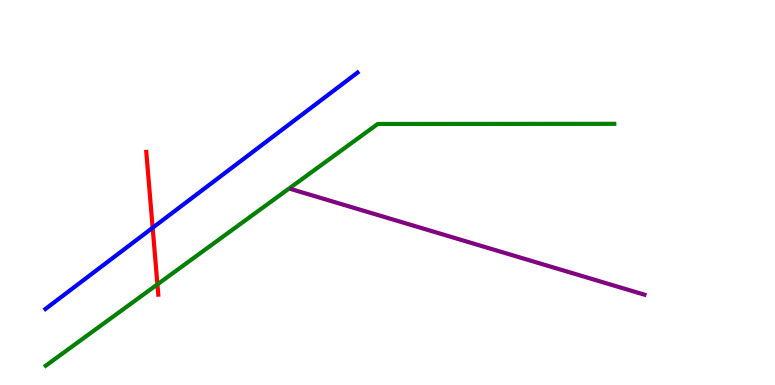[{'lines': ['blue', 'red'], 'intersections': [{'x': 1.97, 'y': 4.08}]}, {'lines': ['green', 'red'], 'intersections': [{'x': 2.03, 'y': 2.61}]}, {'lines': ['purple', 'red'], 'intersections': []}, {'lines': ['blue', 'green'], 'intersections': []}, {'lines': ['blue', 'purple'], 'intersections': []}, {'lines': ['green', 'purple'], 'intersections': []}]